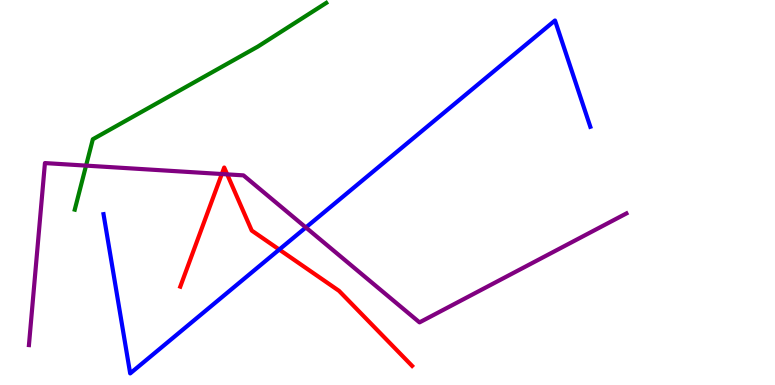[{'lines': ['blue', 'red'], 'intersections': [{'x': 3.6, 'y': 3.52}]}, {'lines': ['green', 'red'], 'intersections': []}, {'lines': ['purple', 'red'], 'intersections': [{'x': 2.86, 'y': 5.48}, {'x': 2.93, 'y': 5.47}]}, {'lines': ['blue', 'green'], 'intersections': []}, {'lines': ['blue', 'purple'], 'intersections': [{'x': 3.95, 'y': 4.09}]}, {'lines': ['green', 'purple'], 'intersections': [{'x': 1.11, 'y': 5.7}]}]